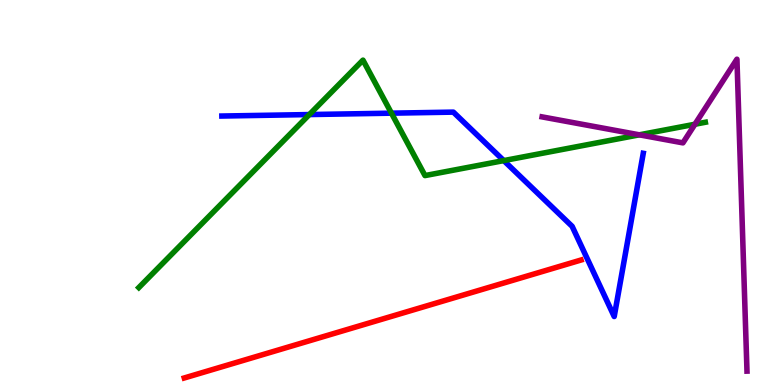[{'lines': ['blue', 'red'], 'intersections': []}, {'lines': ['green', 'red'], 'intersections': []}, {'lines': ['purple', 'red'], 'intersections': []}, {'lines': ['blue', 'green'], 'intersections': [{'x': 3.99, 'y': 7.02}, {'x': 5.05, 'y': 7.06}, {'x': 6.5, 'y': 5.83}]}, {'lines': ['blue', 'purple'], 'intersections': []}, {'lines': ['green', 'purple'], 'intersections': [{'x': 8.25, 'y': 6.5}, {'x': 8.97, 'y': 6.77}]}]